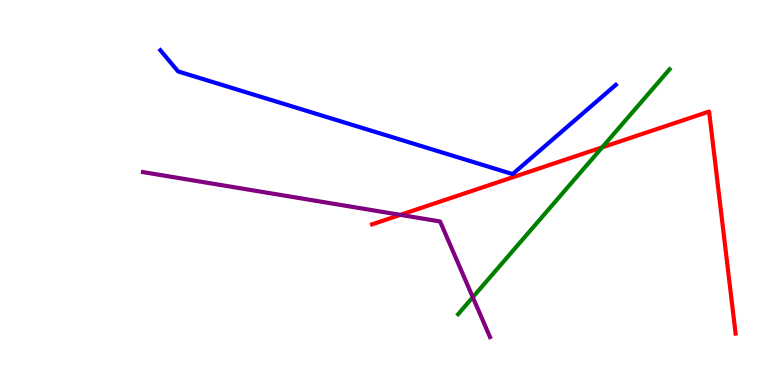[{'lines': ['blue', 'red'], 'intersections': []}, {'lines': ['green', 'red'], 'intersections': [{'x': 7.77, 'y': 6.17}]}, {'lines': ['purple', 'red'], 'intersections': [{'x': 5.17, 'y': 4.42}]}, {'lines': ['blue', 'green'], 'intersections': []}, {'lines': ['blue', 'purple'], 'intersections': []}, {'lines': ['green', 'purple'], 'intersections': [{'x': 6.1, 'y': 2.28}]}]